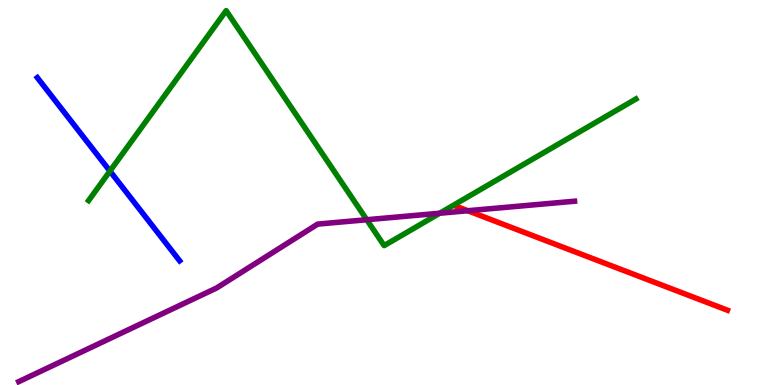[{'lines': ['blue', 'red'], 'intersections': []}, {'lines': ['green', 'red'], 'intersections': []}, {'lines': ['purple', 'red'], 'intersections': [{'x': 6.04, 'y': 4.53}]}, {'lines': ['blue', 'green'], 'intersections': [{'x': 1.42, 'y': 5.56}]}, {'lines': ['blue', 'purple'], 'intersections': []}, {'lines': ['green', 'purple'], 'intersections': [{'x': 4.73, 'y': 4.29}, {'x': 5.67, 'y': 4.46}]}]